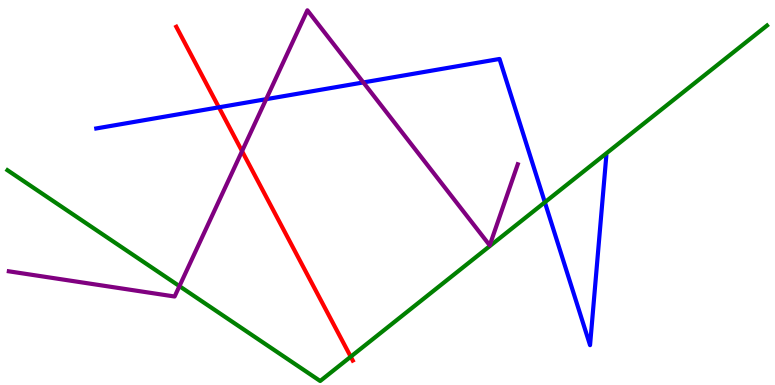[{'lines': ['blue', 'red'], 'intersections': [{'x': 2.82, 'y': 7.21}]}, {'lines': ['green', 'red'], 'intersections': [{'x': 4.53, 'y': 0.735}]}, {'lines': ['purple', 'red'], 'intersections': [{'x': 3.12, 'y': 6.07}]}, {'lines': ['blue', 'green'], 'intersections': [{'x': 7.03, 'y': 4.75}]}, {'lines': ['blue', 'purple'], 'intersections': [{'x': 3.43, 'y': 7.42}, {'x': 4.69, 'y': 7.86}]}, {'lines': ['green', 'purple'], 'intersections': [{'x': 2.32, 'y': 2.57}]}]